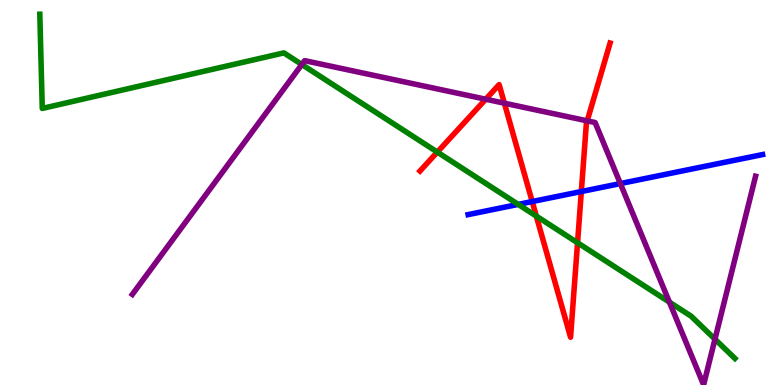[{'lines': ['blue', 'red'], 'intersections': [{'x': 6.87, 'y': 4.76}, {'x': 7.5, 'y': 5.03}]}, {'lines': ['green', 'red'], 'intersections': [{'x': 5.64, 'y': 6.05}, {'x': 6.92, 'y': 4.39}, {'x': 7.45, 'y': 3.69}]}, {'lines': ['purple', 'red'], 'intersections': [{'x': 6.27, 'y': 7.42}, {'x': 6.51, 'y': 7.32}, {'x': 7.58, 'y': 6.86}]}, {'lines': ['blue', 'green'], 'intersections': [{'x': 6.69, 'y': 4.69}]}, {'lines': ['blue', 'purple'], 'intersections': [{'x': 8.0, 'y': 5.23}]}, {'lines': ['green', 'purple'], 'intersections': [{'x': 3.89, 'y': 8.32}, {'x': 8.64, 'y': 2.15}, {'x': 9.23, 'y': 1.19}]}]